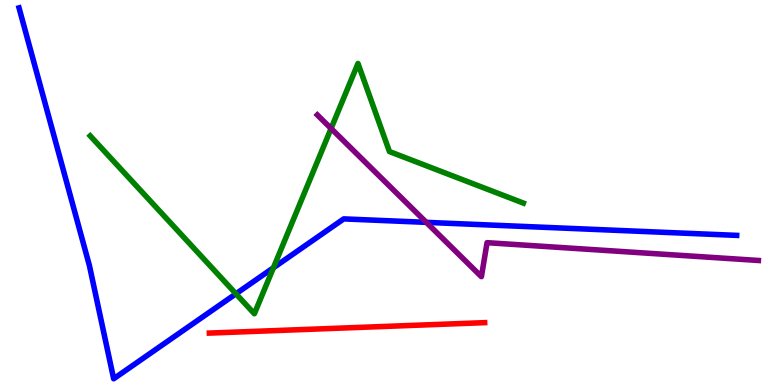[{'lines': ['blue', 'red'], 'intersections': []}, {'lines': ['green', 'red'], 'intersections': []}, {'lines': ['purple', 'red'], 'intersections': []}, {'lines': ['blue', 'green'], 'intersections': [{'x': 3.04, 'y': 2.37}, {'x': 3.53, 'y': 3.05}]}, {'lines': ['blue', 'purple'], 'intersections': [{'x': 5.5, 'y': 4.22}]}, {'lines': ['green', 'purple'], 'intersections': [{'x': 4.27, 'y': 6.66}]}]